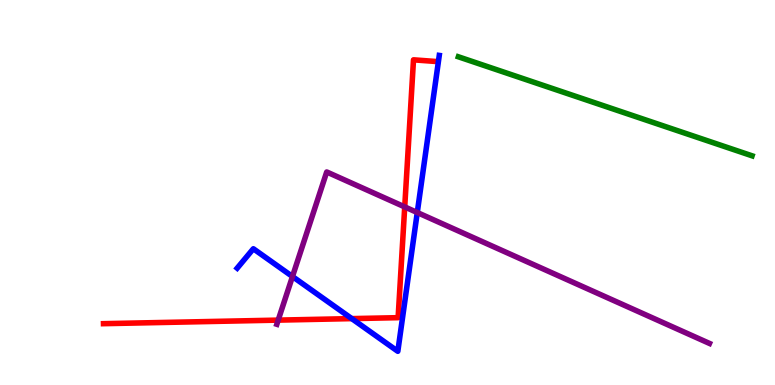[{'lines': ['blue', 'red'], 'intersections': [{'x': 4.54, 'y': 1.72}]}, {'lines': ['green', 'red'], 'intersections': []}, {'lines': ['purple', 'red'], 'intersections': [{'x': 3.59, 'y': 1.69}, {'x': 5.22, 'y': 4.63}]}, {'lines': ['blue', 'green'], 'intersections': []}, {'lines': ['blue', 'purple'], 'intersections': [{'x': 3.77, 'y': 2.82}, {'x': 5.38, 'y': 4.48}]}, {'lines': ['green', 'purple'], 'intersections': []}]